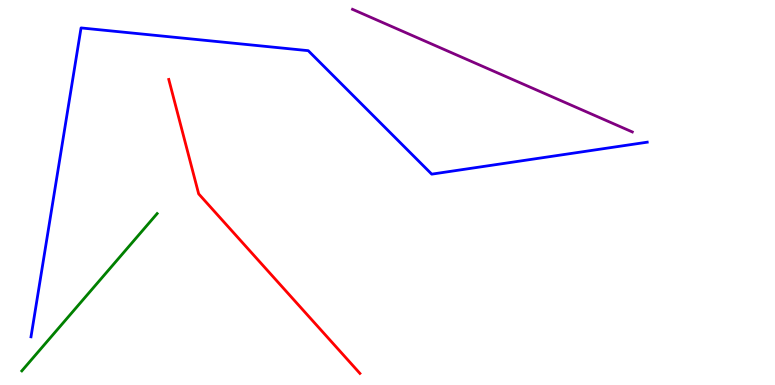[{'lines': ['blue', 'red'], 'intersections': []}, {'lines': ['green', 'red'], 'intersections': []}, {'lines': ['purple', 'red'], 'intersections': []}, {'lines': ['blue', 'green'], 'intersections': []}, {'lines': ['blue', 'purple'], 'intersections': []}, {'lines': ['green', 'purple'], 'intersections': []}]